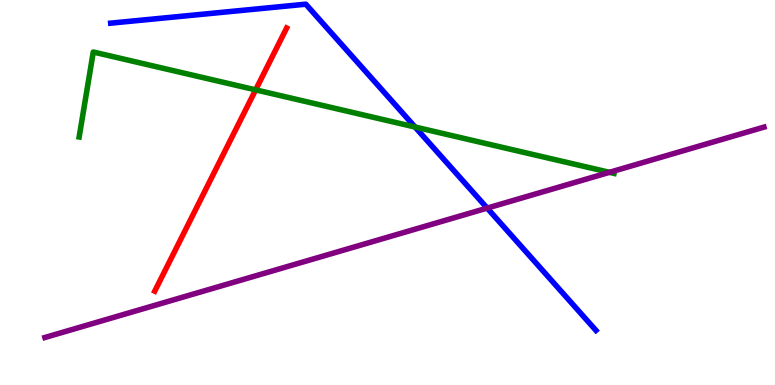[{'lines': ['blue', 'red'], 'intersections': []}, {'lines': ['green', 'red'], 'intersections': [{'x': 3.3, 'y': 7.67}]}, {'lines': ['purple', 'red'], 'intersections': []}, {'lines': ['blue', 'green'], 'intersections': [{'x': 5.36, 'y': 6.7}]}, {'lines': ['blue', 'purple'], 'intersections': [{'x': 6.29, 'y': 4.59}]}, {'lines': ['green', 'purple'], 'intersections': [{'x': 7.86, 'y': 5.52}]}]